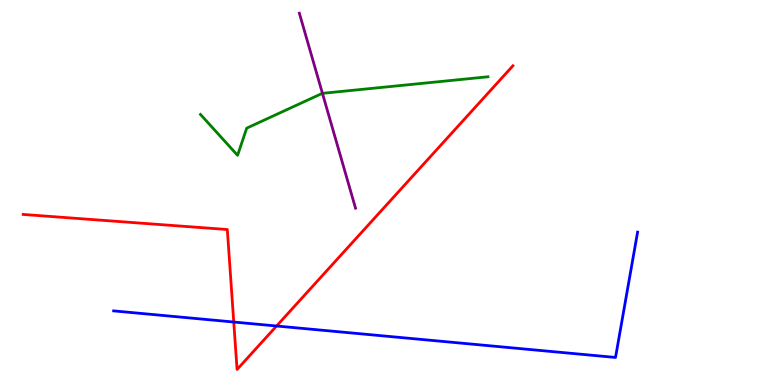[{'lines': ['blue', 'red'], 'intersections': [{'x': 3.02, 'y': 1.64}, {'x': 3.57, 'y': 1.53}]}, {'lines': ['green', 'red'], 'intersections': []}, {'lines': ['purple', 'red'], 'intersections': []}, {'lines': ['blue', 'green'], 'intersections': []}, {'lines': ['blue', 'purple'], 'intersections': []}, {'lines': ['green', 'purple'], 'intersections': [{'x': 4.16, 'y': 7.58}]}]